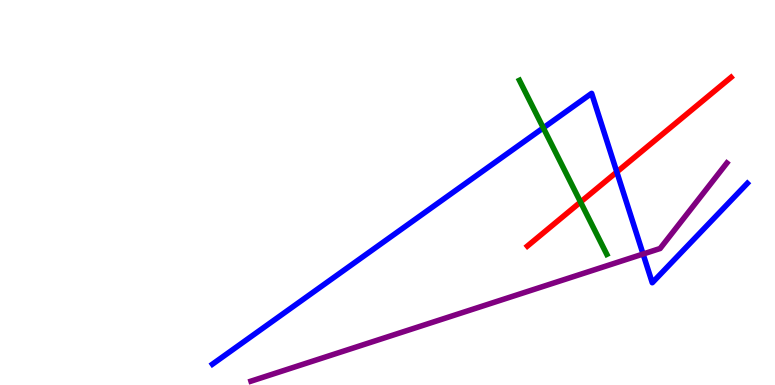[{'lines': ['blue', 'red'], 'intersections': [{'x': 7.96, 'y': 5.53}]}, {'lines': ['green', 'red'], 'intersections': [{'x': 7.49, 'y': 4.75}]}, {'lines': ['purple', 'red'], 'intersections': []}, {'lines': ['blue', 'green'], 'intersections': [{'x': 7.01, 'y': 6.68}]}, {'lines': ['blue', 'purple'], 'intersections': [{'x': 8.3, 'y': 3.4}]}, {'lines': ['green', 'purple'], 'intersections': []}]